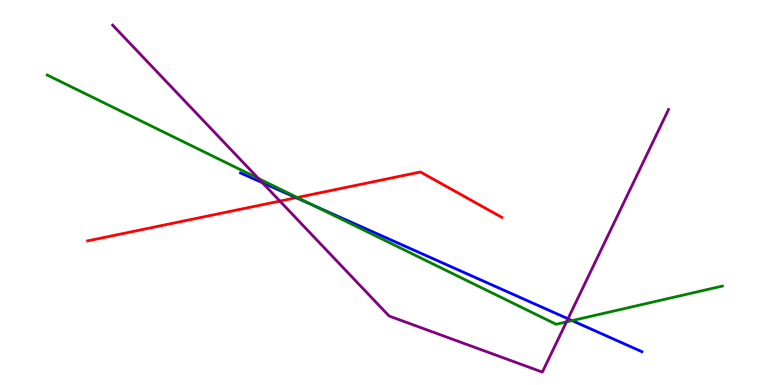[{'lines': ['blue', 'red'], 'intersections': [{'x': 3.82, 'y': 4.86}]}, {'lines': ['green', 'red'], 'intersections': [{'x': 3.84, 'y': 4.87}]}, {'lines': ['purple', 'red'], 'intersections': [{'x': 3.61, 'y': 4.78}]}, {'lines': ['blue', 'green'], 'intersections': [{'x': 4.04, 'y': 4.67}, {'x': 7.38, 'y': 1.67}]}, {'lines': ['blue', 'purple'], 'intersections': [{'x': 3.39, 'y': 5.26}, {'x': 7.33, 'y': 1.72}]}, {'lines': ['green', 'purple'], 'intersections': [{'x': 3.33, 'y': 5.37}, {'x': 7.31, 'y': 1.64}]}]